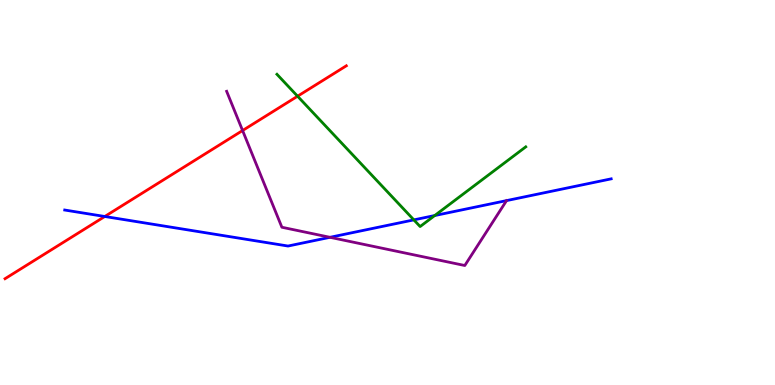[{'lines': ['blue', 'red'], 'intersections': [{'x': 1.35, 'y': 4.38}]}, {'lines': ['green', 'red'], 'intersections': [{'x': 3.84, 'y': 7.5}]}, {'lines': ['purple', 'red'], 'intersections': [{'x': 3.13, 'y': 6.61}]}, {'lines': ['blue', 'green'], 'intersections': [{'x': 5.34, 'y': 4.29}, {'x': 5.61, 'y': 4.4}]}, {'lines': ['blue', 'purple'], 'intersections': [{'x': 4.26, 'y': 3.84}]}, {'lines': ['green', 'purple'], 'intersections': []}]